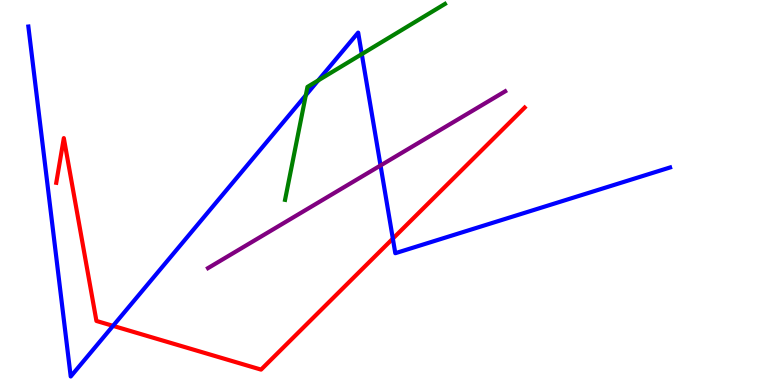[{'lines': ['blue', 'red'], 'intersections': [{'x': 1.46, 'y': 1.54}, {'x': 5.07, 'y': 3.8}]}, {'lines': ['green', 'red'], 'intersections': []}, {'lines': ['purple', 'red'], 'intersections': []}, {'lines': ['blue', 'green'], 'intersections': [{'x': 3.95, 'y': 7.53}, {'x': 4.11, 'y': 7.91}, {'x': 4.67, 'y': 8.59}]}, {'lines': ['blue', 'purple'], 'intersections': [{'x': 4.91, 'y': 5.7}]}, {'lines': ['green', 'purple'], 'intersections': []}]